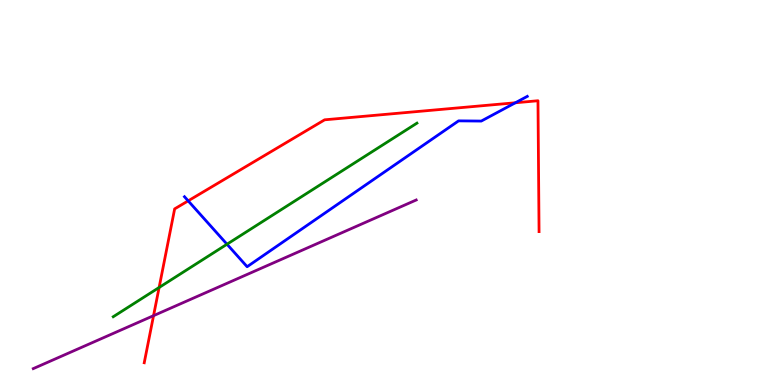[{'lines': ['blue', 'red'], 'intersections': [{'x': 2.43, 'y': 4.78}, {'x': 6.65, 'y': 7.33}]}, {'lines': ['green', 'red'], 'intersections': [{'x': 2.05, 'y': 2.53}]}, {'lines': ['purple', 'red'], 'intersections': [{'x': 1.98, 'y': 1.8}]}, {'lines': ['blue', 'green'], 'intersections': [{'x': 2.93, 'y': 3.66}]}, {'lines': ['blue', 'purple'], 'intersections': []}, {'lines': ['green', 'purple'], 'intersections': []}]